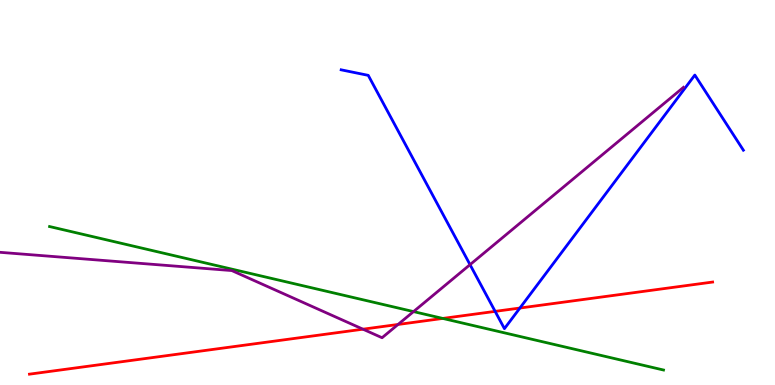[{'lines': ['blue', 'red'], 'intersections': [{'x': 6.39, 'y': 1.91}, {'x': 6.71, 'y': 2.0}]}, {'lines': ['green', 'red'], 'intersections': [{'x': 5.71, 'y': 1.73}]}, {'lines': ['purple', 'red'], 'intersections': [{'x': 4.68, 'y': 1.45}, {'x': 5.14, 'y': 1.57}]}, {'lines': ['blue', 'green'], 'intersections': []}, {'lines': ['blue', 'purple'], 'intersections': [{'x': 6.06, 'y': 3.13}]}, {'lines': ['green', 'purple'], 'intersections': [{'x': 5.34, 'y': 1.91}]}]